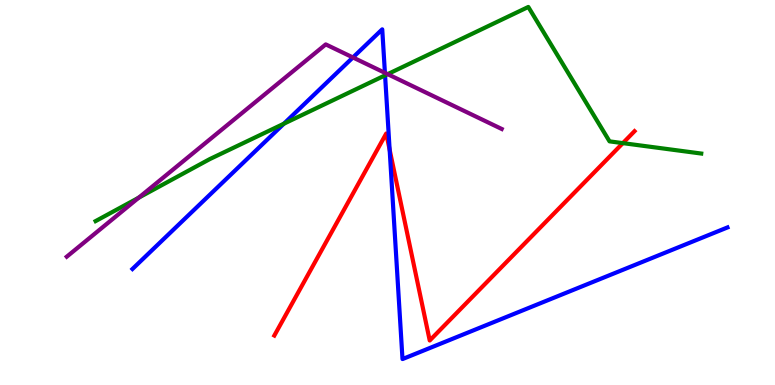[{'lines': ['blue', 'red'], 'intersections': [{'x': 5.03, 'y': 6.11}]}, {'lines': ['green', 'red'], 'intersections': [{'x': 8.04, 'y': 6.28}]}, {'lines': ['purple', 'red'], 'intersections': []}, {'lines': ['blue', 'green'], 'intersections': [{'x': 3.66, 'y': 6.79}, {'x': 4.97, 'y': 8.04}]}, {'lines': ['blue', 'purple'], 'intersections': [{'x': 4.55, 'y': 8.51}, {'x': 4.97, 'y': 8.11}]}, {'lines': ['green', 'purple'], 'intersections': [{'x': 1.79, 'y': 4.87}, {'x': 5.0, 'y': 8.07}]}]